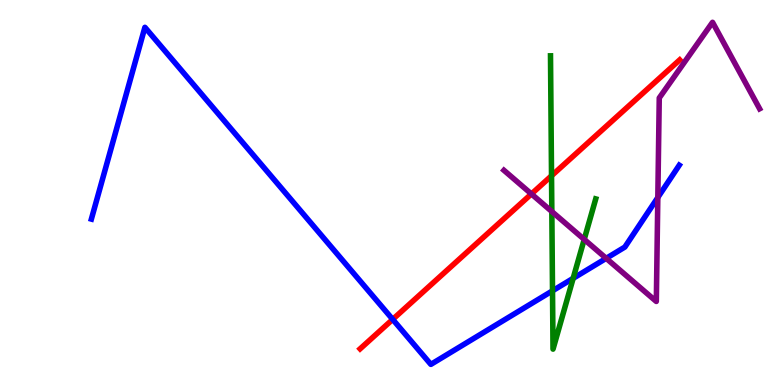[{'lines': ['blue', 'red'], 'intersections': [{'x': 5.07, 'y': 1.7}]}, {'lines': ['green', 'red'], 'intersections': [{'x': 7.12, 'y': 5.43}]}, {'lines': ['purple', 'red'], 'intersections': [{'x': 6.86, 'y': 4.96}]}, {'lines': ['blue', 'green'], 'intersections': [{'x': 7.13, 'y': 2.45}, {'x': 7.4, 'y': 2.77}]}, {'lines': ['blue', 'purple'], 'intersections': [{'x': 7.82, 'y': 3.29}, {'x': 8.49, 'y': 4.87}]}, {'lines': ['green', 'purple'], 'intersections': [{'x': 7.12, 'y': 4.51}, {'x': 7.54, 'y': 3.78}]}]